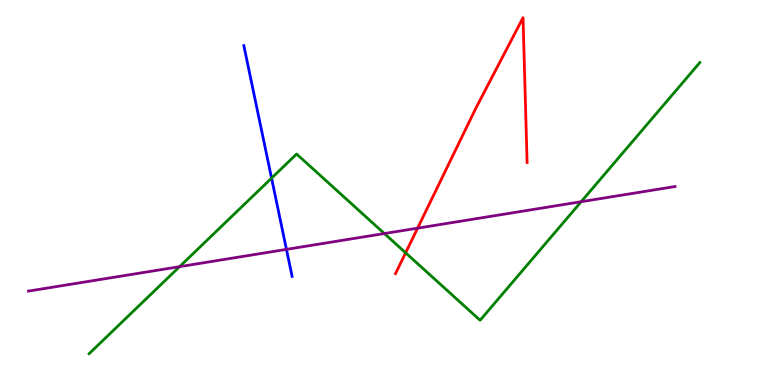[{'lines': ['blue', 'red'], 'intersections': []}, {'lines': ['green', 'red'], 'intersections': [{'x': 5.23, 'y': 3.43}]}, {'lines': ['purple', 'red'], 'intersections': [{'x': 5.39, 'y': 4.07}]}, {'lines': ['blue', 'green'], 'intersections': [{'x': 3.5, 'y': 5.37}]}, {'lines': ['blue', 'purple'], 'intersections': [{'x': 3.7, 'y': 3.52}]}, {'lines': ['green', 'purple'], 'intersections': [{'x': 2.32, 'y': 3.07}, {'x': 4.96, 'y': 3.93}, {'x': 7.5, 'y': 4.76}]}]